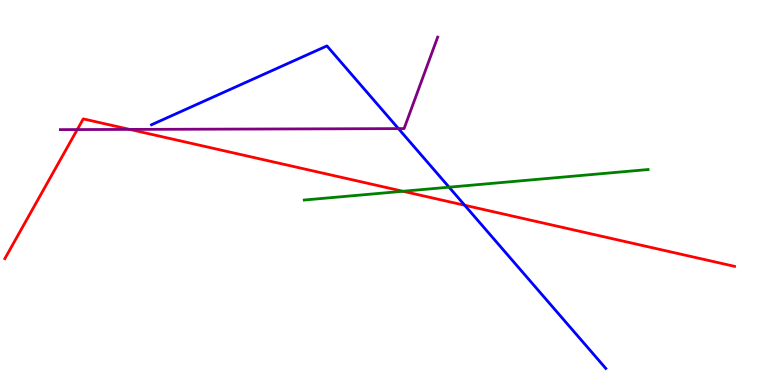[{'lines': ['blue', 'red'], 'intersections': [{'x': 6.0, 'y': 4.67}]}, {'lines': ['green', 'red'], 'intersections': [{'x': 5.2, 'y': 5.03}]}, {'lines': ['purple', 'red'], 'intersections': [{'x': 0.997, 'y': 6.63}, {'x': 1.67, 'y': 6.64}]}, {'lines': ['blue', 'green'], 'intersections': [{'x': 5.79, 'y': 5.14}]}, {'lines': ['blue', 'purple'], 'intersections': [{'x': 5.14, 'y': 6.66}]}, {'lines': ['green', 'purple'], 'intersections': []}]